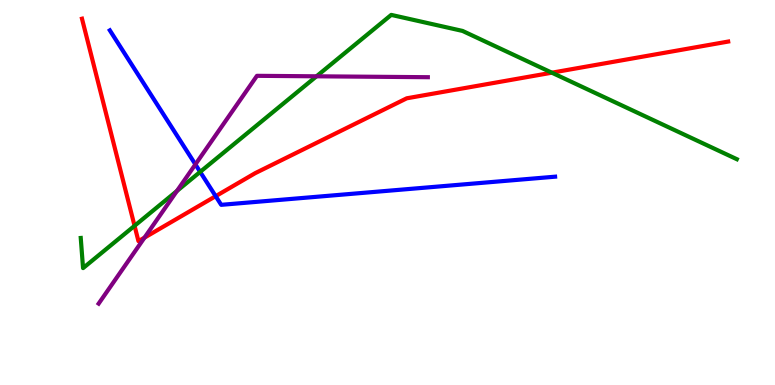[{'lines': ['blue', 'red'], 'intersections': [{'x': 2.78, 'y': 4.9}]}, {'lines': ['green', 'red'], 'intersections': [{'x': 1.74, 'y': 4.14}, {'x': 7.12, 'y': 8.11}]}, {'lines': ['purple', 'red'], 'intersections': [{'x': 1.86, 'y': 3.83}]}, {'lines': ['blue', 'green'], 'intersections': [{'x': 2.58, 'y': 5.54}]}, {'lines': ['blue', 'purple'], 'intersections': [{'x': 2.52, 'y': 5.73}]}, {'lines': ['green', 'purple'], 'intersections': [{'x': 2.28, 'y': 5.04}, {'x': 4.08, 'y': 8.02}]}]